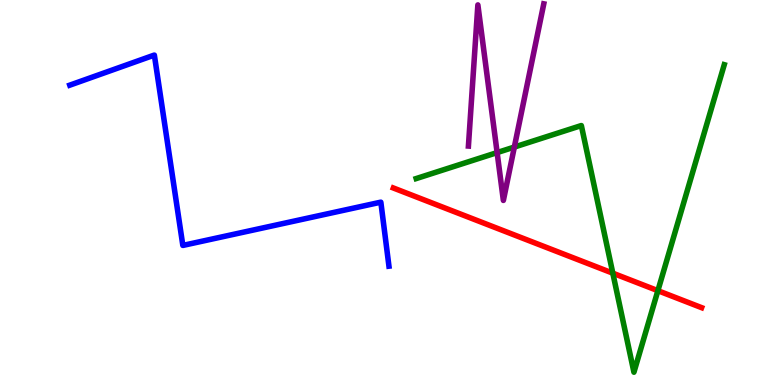[{'lines': ['blue', 'red'], 'intersections': []}, {'lines': ['green', 'red'], 'intersections': [{'x': 7.91, 'y': 2.9}, {'x': 8.49, 'y': 2.45}]}, {'lines': ['purple', 'red'], 'intersections': []}, {'lines': ['blue', 'green'], 'intersections': []}, {'lines': ['blue', 'purple'], 'intersections': []}, {'lines': ['green', 'purple'], 'intersections': [{'x': 6.41, 'y': 6.04}, {'x': 6.64, 'y': 6.18}]}]